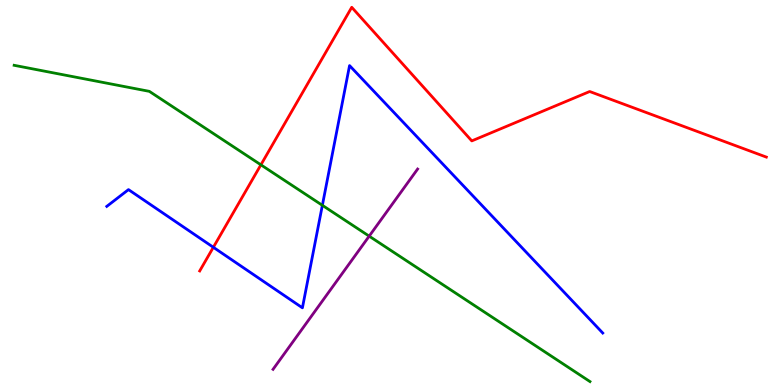[{'lines': ['blue', 'red'], 'intersections': [{'x': 2.75, 'y': 3.58}]}, {'lines': ['green', 'red'], 'intersections': [{'x': 3.37, 'y': 5.72}]}, {'lines': ['purple', 'red'], 'intersections': []}, {'lines': ['blue', 'green'], 'intersections': [{'x': 4.16, 'y': 4.67}]}, {'lines': ['blue', 'purple'], 'intersections': []}, {'lines': ['green', 'purple'], 'intersections': [{'x': 4.76, 'y': 3.87}]}]